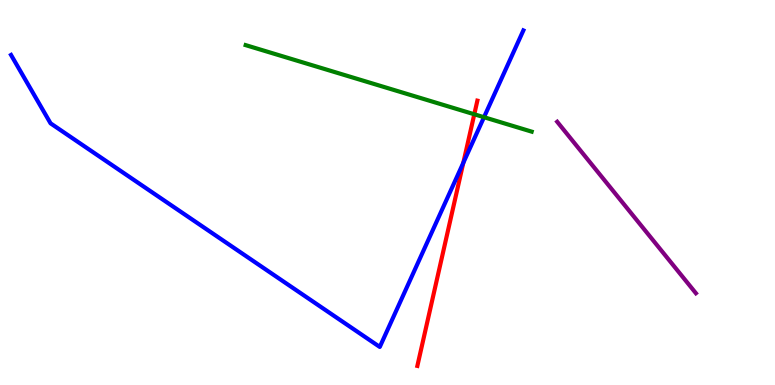[{'lines': ['blue', 'red'], 'intersections': [{'x': 5.98, 'y': 5.77}]}, {'lines': ['green', 'red'], 'intersections': [{'x': 6.12, 'y': 7.03}]}, {'lines': ['purple', 'red'], 'intersections': []}, {'lines': ['blue', 'green'], 'intersections': [{'x': 6.25, 'y': 6.96}]}, {'lines': ['blue', 'purple'], 'intersections': []}, {'lines': ['green', 'purple'], 'intersections': []}]